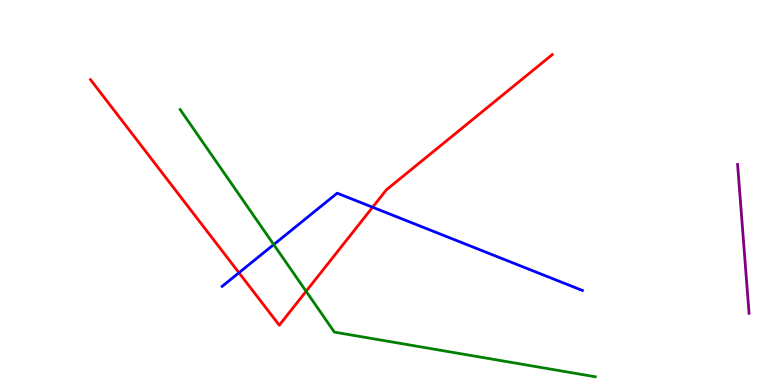[{'lines': ['blue', 'red'], 'intersections': [{'x': 3.08, 'y': 2.92}, {'x': 4.81, 'y': 4.62}]}, {'lines': ['green', 'red'], 'intersections': [{'x': 3.95, 'y': 2.43}]}, {'lines': ['purple', 'red'], 'intersections': []}, {'lines': ['blue', 'green'], 'intersections': [{'x': 3.53, 'y': 3.65}]}, {'lines': ['blue', 'purple'], 'intersections': []}, {'lines': ['green', 'purple'], 'intersections': []}]